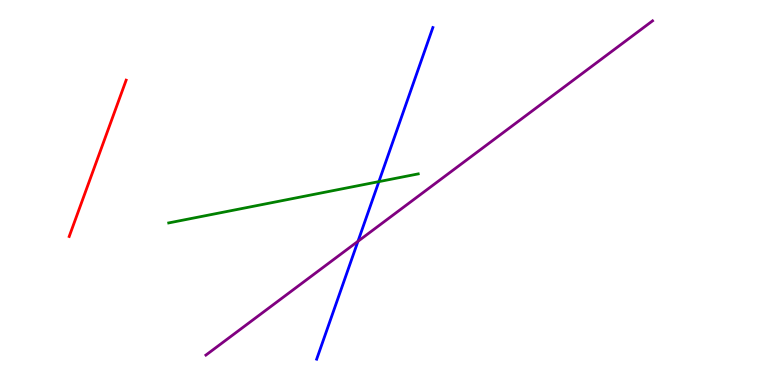[{'lines': ['blue', 'red'], 'intersections': []}, {'lines': ['green', 'red'], 'intersections': []}, {'lines': ['purple', 'red'], 'intersections': []}, {'lines': ['blue', 'green'], 'intersections': [{'x': 4.89, 'y': 5.28}]}, {'lines': ['blue', 'purple'], 'intersections': [{'x': 4.62, 'y': 3.73}]}, {'lines': ['green', 'purple'], 'intersections': []}]